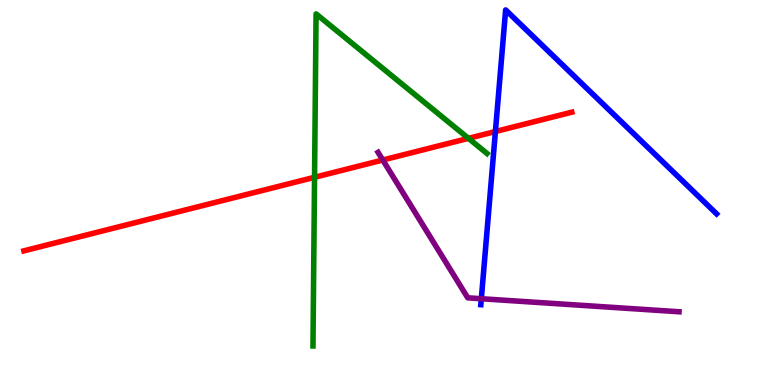[{'lines': ['blue', 'red'], 'intersections': [{'x': 6.39, 'y': 6.58}]}, {'lines': ['green', 'red'], 'intersections': [{'x': 4.06, 'y': 5.4}, {'x': 6.04, 'y': 6.41}]}, {'lines': ['purple', 'red'], 'intersections': [{'x': 4.94, 'y': 5.84}]}, {'lines': ['blue', 'green'], 'intersections': []}, {'lines': ['blue', 'purple'], 'intersections': [{'x': 6.21, 'y': 2.24}]}, {'lines': ['green', 'purple'], 'intersections': []}]